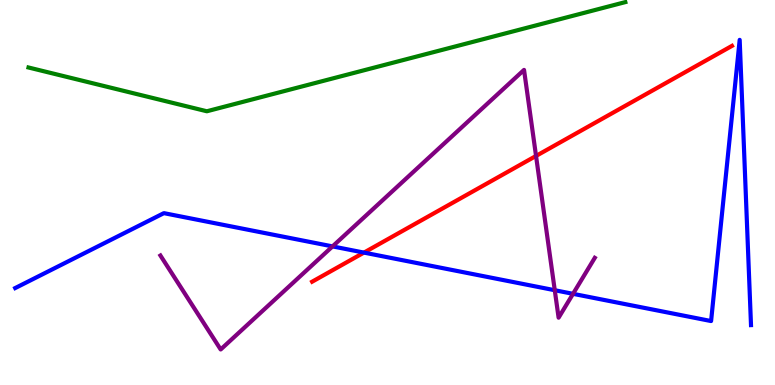[{'lines': ['blue', 'red'], 'intersections': [{'x': 4.7, 'y': 3.44}]}, {'lines': ['green', 'red'], 'intersections': []}, {'lines': ['purple', 'red'], 'intersections': [{'x': 6.92, 'y': 5.95}]}, {'lines': ['blue', 'green'], 'intersections': []}, {'lines': ['blue', 'purple'], 'intersections': [{'x': 4.29, 'y': 3.6}, {'x': 7.16, 'y': 2.46}, {'x': 7.39, 'y': 2.37}]}, {'lines': ['green', 'purple'], 'intersections': []}]